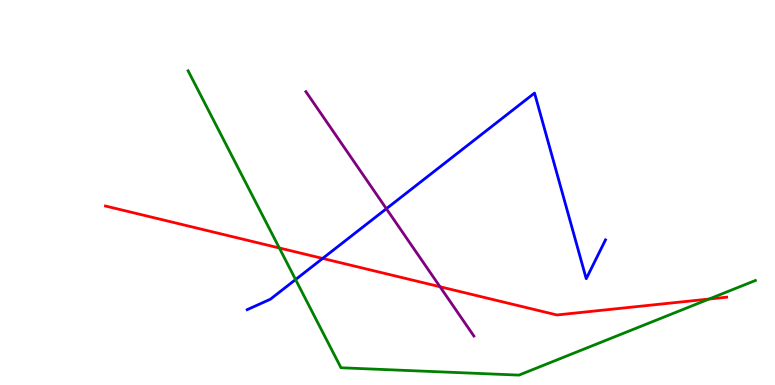[{'lines': ['blue', 'red'], 'intersections': [{'x': 4.16, 'y': 3.29}]}, {'lines': ['green', 'red'], 'intersections': [{'x': 3.6, 'y': 3.56}, {'x': 9.15, 'y': 2.23}]}, {'lines': ['purple', 'red'], 'intersections': [{'x': 5.68, 'y': 2.55}]}, {'lines': ['blue', 'green'], 'intersections': [{'x': 3.81, 'y': 2.74}]}, {'lines': ['blue', 'purple'], 'intersections': [{'x': 4.99, 'y': 4.58}]}, {'lines': ['green', 'purple'], 'intersections': []}]